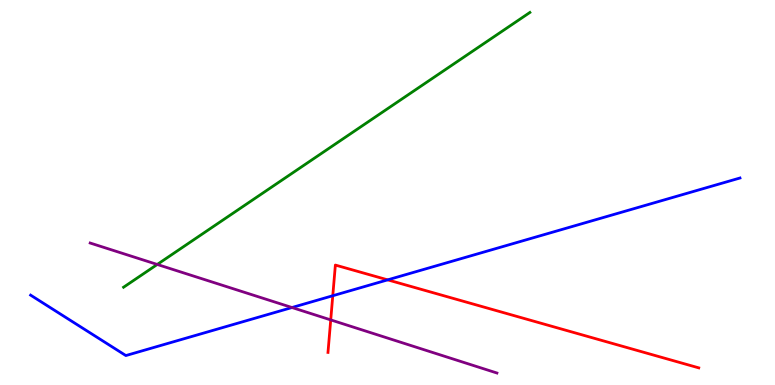[{'lines': ['blue', 'red'], 'intersections': [{'x': 4.29, 'y': 2.32}, {'x': 5.0, 'y': 2.73}]}, {'lines': ['green', 'red'], 'intersections': []}, {'lines': ['purple', 'red'], 'intersections': [{'x': 4.27, 'y': 1.69}]}, {'lines': ['blue', 'green'], 'intersections': []}, {'lines': ['blue', 'purple'], 'intersections': [{'x': 3.77, 'y': 2.01}]}, {'lines': ['green', 'purple'], 'intersections': [{'x': 2.03, 'y': 3.13}]}]